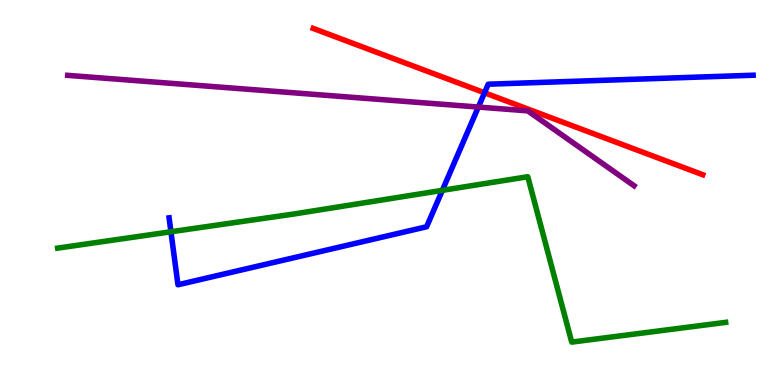[{'lines': ['blue', 'red'], 'intersections': [{'x': 6.25, 'y': 7.59}]}, {'lines': ['green', 'red'], 'intersections': []}, {'lines': ['purple', 'red'], 'intersections': []}, {'lines': ['blue', 'green'], 'intersections': [{'x': 2.21, 'y': 3.98}, {'x': 5.71, 'y': 5.06}]}, {'lines': ['blue', 'purple'], 'intersections': [{'x': 6.17, 'y': 7.22}]}, {'lines': ['green', 'purple'], 'intersections': []}]